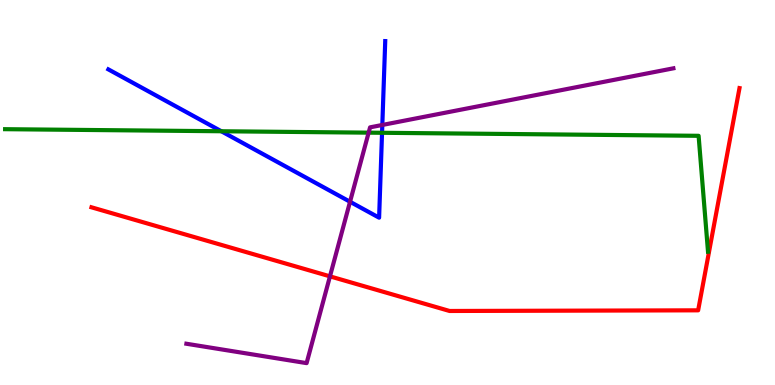[{'lines': ['blue', 'red'], 'intersections': []}, {'lines': ['green', 'red'], 'intersections': []}, {'lines': ['purple', 'red'], 'intersections': [{'x': 4.26, 'y': 2.82}]}, {'lines': ['blue', 'green'], 'intersections': [{'x': 2.86, 'y': 6.59}, {'x': 4.93, 'y': 6.55}]}, {'lines': ['blue', 'purple'], 'intersections': [{'x': 4.52, 'y': 4.76}, {'x': 4.93, 'y': 6.75}]}, {'lines': ['green', 'purple'], 'intersections': [{'x': 4.76, 'y': 6.55}]}]